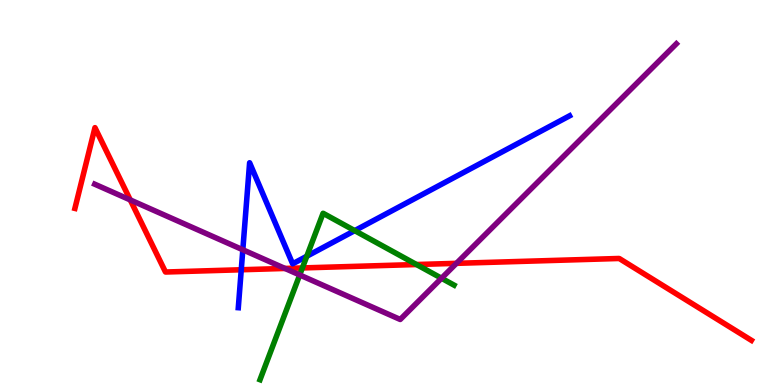[{'lines': ['blue', 'red'], 'intersections': [{'x': 3.11, 'y': 2.99}]}, {'lines': ['green', 'red'], 'intersections': [{'x': 3.9, 'y': 3.04}, {'x': 5.37, 'y': 3.13}]}, {'lines': ['purple', 'red'], 'intersections': [{'x': 1.68, 'y': 4.81}, {'x': 3.68, 'y': 3.03}, {'x': 5.89, 'y': 3.16}]}, {'lines': ['blue', 'green'], 'intersections': [{'x': 3.96, 'y': 3.34}, {'x': 4.58, 'y': 4.01}]}, {'lines': ['blue', 'purple'], 'intersections': [{'x': 3.13, 'y': 3.51}]}, {'lines': ['green', 'purple'], 'intersections': [{'x': 3.87, 'y': 2.86}, {'x': 5.7, 'y': 2.77}]}]